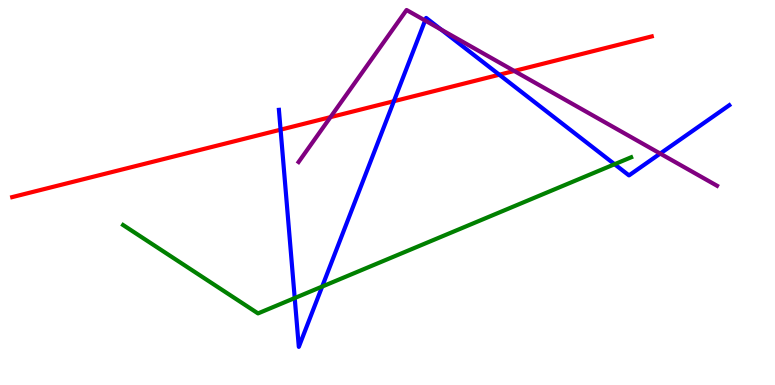[{'lines': ['blue', 'red'], 'intersections': [{'x': 3.62, 'y': 6.63}, {'x': 5.08, 'y': 7.37}, {'x': 6.44, 'y': 8.06}]}, {'lines': ['green', 'red'], 'intersections': []}, {'lines': ['purple', 'red'], 'intersections': [{'x': 4.26, 'y': 6.96}, {'x': 6.64, 'y': 8.16}]}, {'lines': ['blue', 'green'], 'intersections': [{'x': 3.8, 'y': 2.26}, {'x': 4.16, 'y': 2.56}, {'x': 7.93, 'y': 5.73}]}, {'lines': ['blue', 'purple'], 'intersections': [{'x': 5.49, 'y': 9.47}, {'x': 5.69, 'y': 9.23}, {'x': 8.52, 'y': 6.01}]}, {'lines': ['green', 'purple'], 'intersections': []}]